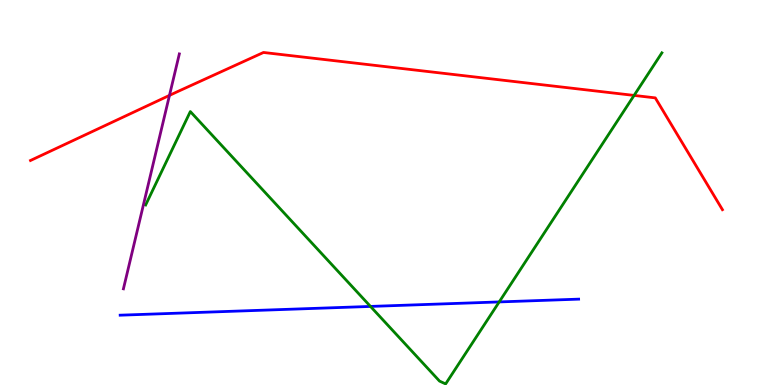[{'lines': ['blue', 'red'], 'intersections': []}, {'lines': ['green', 'red'], 'intersections': [{'x': 8.18, 'y': 7.52}]}, {'lines': ['purple', 'red'], 'intersections': [{'x': 2.19, 'y': 7.52}]}, {'lines': ['blue', 'green'], 'intersections': [{'x': 4.78, 'y': 2.04}, {'x': 6.44, 'y': 2.16}]}, {'lines': ['blue', 'purple'], 'intersections': []}, {'lines': ['green', 'purple'], 'intersections': []}]